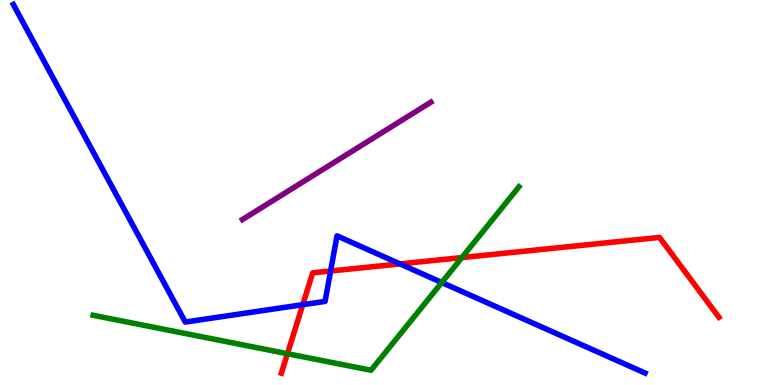[{'lines': ['blue', 'red'], 'intersections': [{'x': 3.91, 'y': 2.09}, {'x': 4.27, 'y': 2.96}, {'x': 5.16, 'y': 3.15}]}, {'lines': ['green', 'red'], 'intersections': [{'x': 3.71, 'y': 0.812}, {'x': 5.96, 'y': 3.31}]}, {'lines': ['purple', 'red'], 'intersections': []}, {'lines': ['blue', 'green'], 'intersections': [{'x': 5.7, 'y': 2.66}]}, {'lines': ['blue', 'purple'], 'intersections': []}, {'lines': ['green', 'purple'], 'intersections': []}]